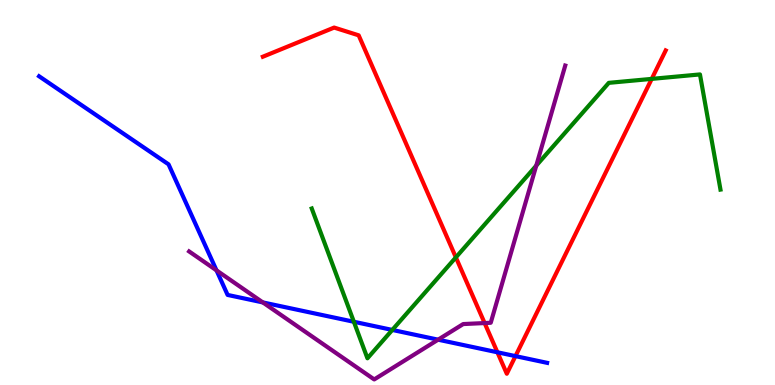[{'lines': ['blue', 'red'], 'intersections': [{'x': 6.42, 'y': 0.85}, {'x': 6.65, 'y': 0.75}]}, {'lines': ['green', 'red'], 'intersections': [{'x': 5.88, 'y': 3.31}, {'x': 8.41, 'y': 7.95}]}, {'lines': ['purple', 'red'], 'intersections': [{'x': 6.25, 'y': 1.61}]}, {'lines': ['blue', 'green'], 'intersections': [{'x': 4.57, 'y': 1.64}, {'x': 5.06, 'y': 1.43}]}, {'lines': ['blue', 'purple'], 'intersections': [{'x': 2.79, 'y': 2.98}, {'x': 3.39, 'y': 2.14}, {'x': 5.65, 'y': 1.18}]}, {'lines': ['green', 'purple'], 'intersections': [{'x': 6.92, 'y': 5.7}]}]